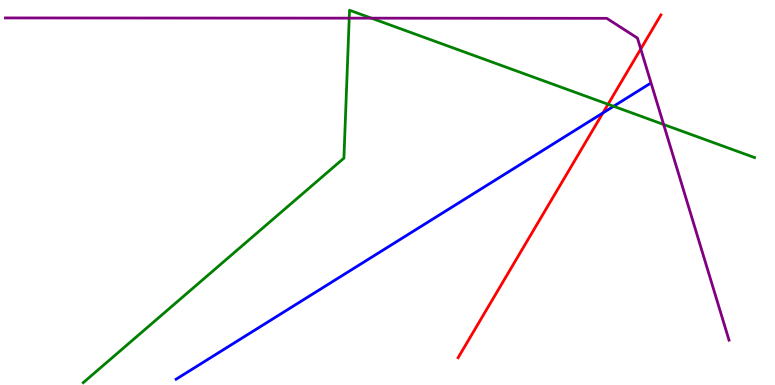[{'lines': ['blue', 'red'], 'intersections': [{'x': 7.78, 'y': 7.07}]}, {'lines': ['green', 'red'], 'intersections': [{'x': 7.85, 'y': 7.29}]}, {'lines': ['purple', 'red'], 'intersections': [{'x': 8.27, 'y': 8.73}]}, {'lines': ['blue', 'green'], 'intersections': [{'x': 7.92, 'y': 7.24}]}, {'lines': ['blue', 'purple'], 'intersections': []}, {'lines': ['green', 'purple'], 'intersections': [{'x': 4.51, 'y': 9.53}, {'x': 4.79, 'y': 9.53}, {'x': 8.56, 'y': 6.77}]}]